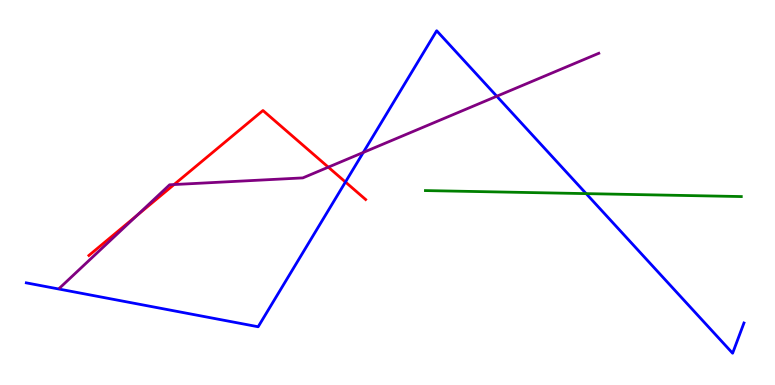[{'lines': ['blue', 'red'], 'intersections': [{'x': 4.46, 'y': 5.27}]}, {'lines': ['green', 'red'], 'intersections': []}, {'lines': ['purple', 'red'], 'intersections': [{'x': 1.77, 'y': 4.41}, {'x': 2.25, 'y': 5.21}, {'x': 4.24, 'y': 5.66}]}, {'lines': ['blue', 'green'], 'intersections': [{'x': 7.56, 'y': 4.97}]}, {'lines': ['blue', 'purple'], 'intersections': [{'x': 4.69, 'y': 6.04}, {'x': 6.41, 'y': 7.5}]}, {'lines': ['green', 'purple'], 'intersections': []}]